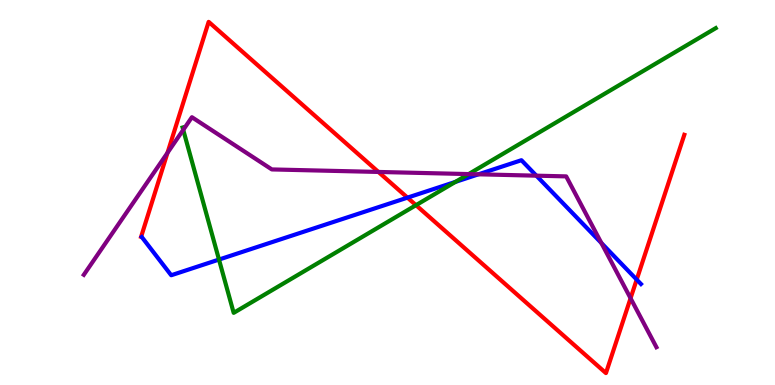[{'lines': ['blue', 'red'], 'intersections': [{'x': 5.26, 'y': 4.87}, {'x': 8.22, 'y': 2.74}]}, {'lines': ['green', 'red'], 'intersections': [{'x': 5.37, 'y': 4.67}]}, {'lines': ['purple', 'red'], 'intersections': [{'x': 2.16, 'y': 6.03}, {'x': 4.88, 'y': 5.53}, {'x': 8.14, 'y': 2.25}]}, {'lines': ['blue', 'green'], 'intersections': [{'x': 2.83, 'y': 3.26}, {'x': 5.88, 'y': 5.28}]}, {'lines': ['blue', 'purple'], 'intersections': [{'x': 6.17, 'y': 5.47}, {'x': 6.92, 'y': 5.44}, {'x': 7.76, 'y': 3.69}]}, {'lines': ['green', 'purple'], 'intersections': [{'x': 2.36, 'y': 6.63}, {'x': 6.05, 'y': 5.48}]}]